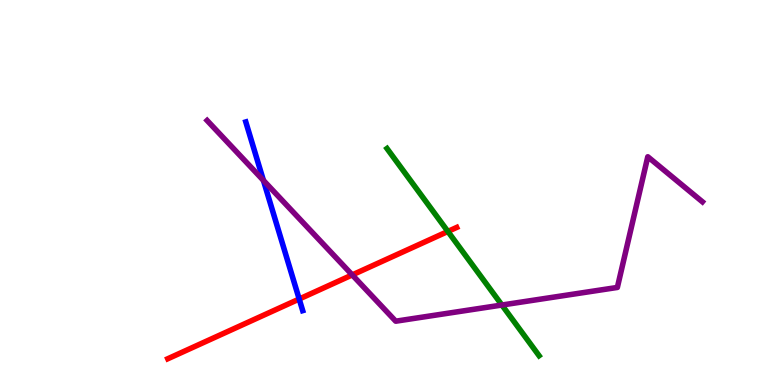[{'lines': ['blue', 'red'], 'intersections': [{'x': 3.86, 'y': 2.23}]}, {'lines': ['green', 'red'], 'intersections': [{'x': 5.78, 'y': 3.99}]}, {'lines': ['purple', 'red'], 'intersections': [{'x': 4.54, 'y': 2.86}]}, {'lines': ['blue', 'green'], 'intersections': []}, {'lines': ['blue', 'purple'], 'intersections': [{'x': 3.4, 'y': 5.31}]}, {'lines': ['green', 'purple'], 'intersections': [{'x': 6.48, 'y': 2.08}]}]